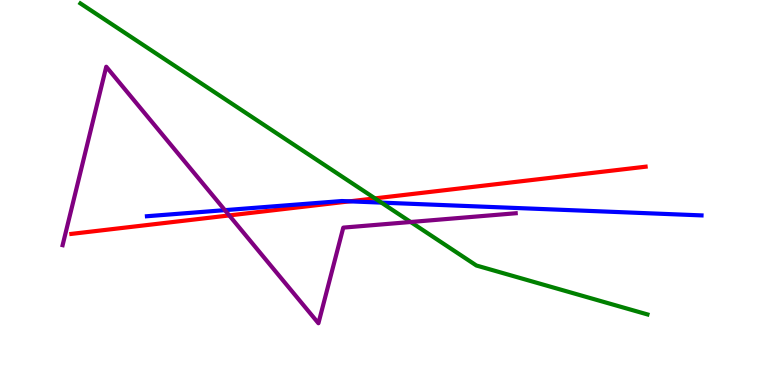[{'lines': ['blue', 'red'], 'intersections': [{'x': 4.51, 'y': 4.77}]}, {'lines': ['green', 'red'], 'intersections': [{'x': 4.84, 'y': 4.85}]}, {'lines': ['purple', 'red'], 'intersections': [{'x': 2.96, 'y': 4.4}]}, {'lines': ['blue', 'green'], 'intersections': [{'x': 4.92, 'y': 4.74}]}, {'lines': ['blue', 'purple'], 'intersections': [{'x': 2.9, 'y': 4.54}]}, {'lines': ['green', 'purple'], 'intersections': [{'x': 5.3, 'y': 4.23}]}]